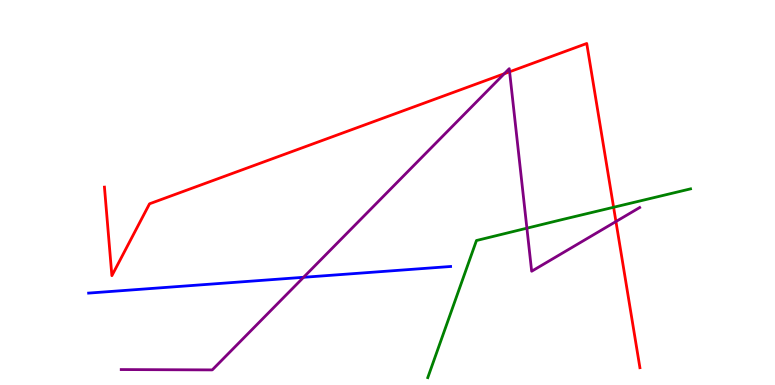[{'lines': ['blue', 'red'], 'intersections': []}, {'lines': ['green', 'red'], 'intersections': [{'x': 7.92, 'y': 4.62}]}, {'lines': ['purple', 'red'], 'intersections': [{'x': 6.51, 'y': 8.08}, {'x': 6.58, 'y': 8.14}, {'x': 7.95, 'y': 4.25}]}, {'lines': ['blue', 'green'], 'intersections': []}, {'lines': ['blue', 'purple'], 'intersections': [{'x': 3.92, 'y': 2.8}]}, {'lines': ['green', 'purple'], 'intersections': [{'x': 6.8, 'y': 4.07}]}]